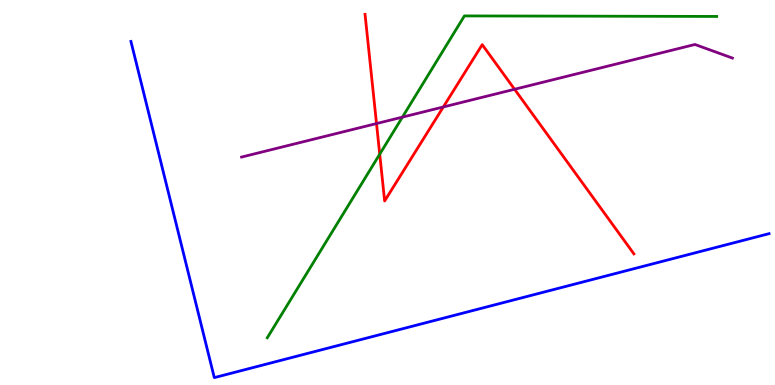[{'lines': ['blue', 'red'], 'intersections': []}, {'lines': ['green', 'red'], 'intersections': [{'x': 4.9, 'y': 6.0}]}, {'lines': ['purple', 'red'], 'intersections': [{'x': 4.86, 'y': 6.79}, {'x': 5.72, 'y': 7.22}, {'x': 6.64, 'y': 7.68}]}, {'lines': ['blue', 'green'], 'intersections': []}, {'lines': ['blue', 'purple'], 'intersections': []}, {'lines': ['green', 'purple'], 'intersections': [{'x': 5.19, 'y': 6.96}]}]